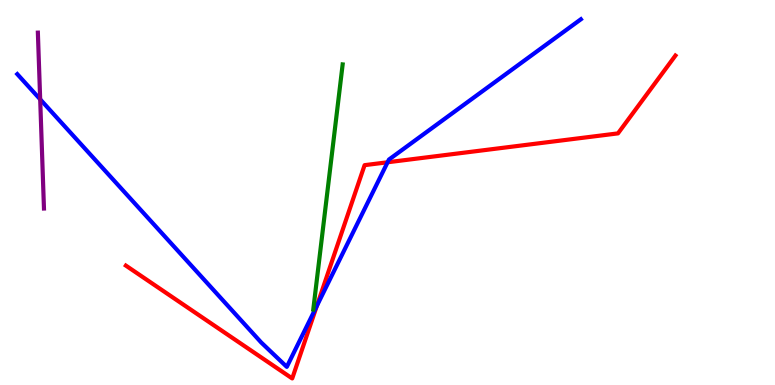[{'lines': ['blue', 'red'], 'intersections': [{'x': 4.09, 'y': 2.05}, {'x': 5.0, 'y': 5.79}]}, {'lines': ['green', 'red'], 'intersections': []}, {'lines': ['purple', 'red'], 'intersections': []}, {'lines': ['blue', 'green'], 'intersections': []}, {'lines': ['blue', 'purple'], 'intersections': [{'x': 0.518, 'y': 7.42}]}, {'lines': ['green', 'purple'], 'intersections': []}]